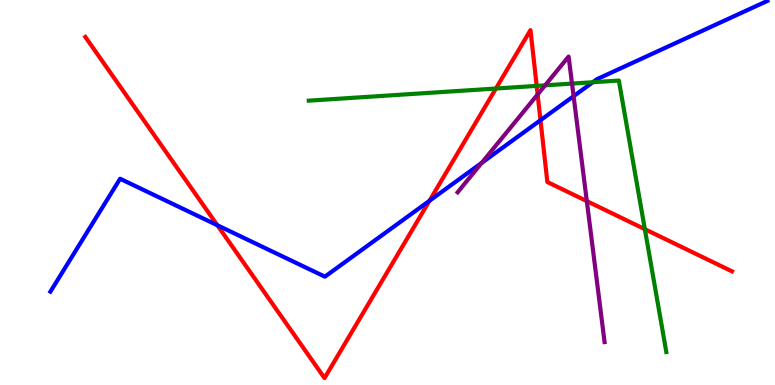[{'lines': ['blue', 'red'], 'intersections': [{'x': 2.81, 'y': 4.15}, {'x': 5.54, 'y': 4.79}, {'x': 6.97, 'y': 6.88}]}, {'lines': ['green', 'red'], 'intersections': [{'x': 6.4, 'y': 7.7}, {'x': 6.92, 'y': 7.77}, {'x': 8.32, 'y': 4.05}]}, {'lines': ['purple', 'red'], 'intersections': [{'x': 6.94, 'y': 7.55}, {'x': 7.57, 'y': 4.78}]}, {'lines': ['blue', 'green'], 'intersections': [{'x': 7.65, 'y': 7.86}]}, {'lines': ['blue', 'purple'], 'intersections': [{'x': 6.22, 'y': 5.77}, {'x': 7.4, 'y': 7.5}]}, {'lines': ['green', 'purple'], 'intersections': [{'x': 7.03, 'y': 7.78}, {'x': 7.38, 'y': 7.83}]}]